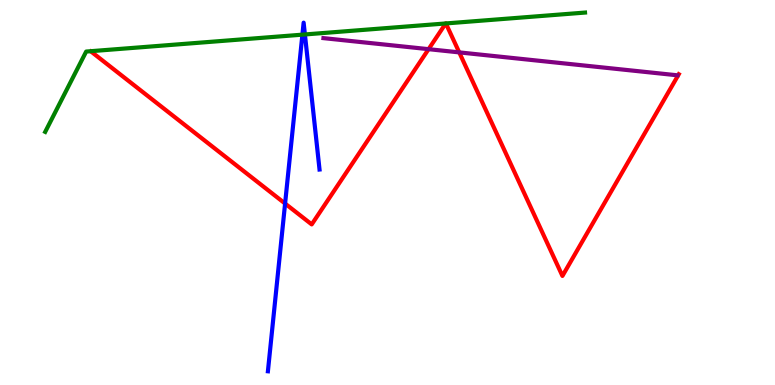[{'lines': ['blue', 'red'], 'intersections': [{'x': 3.68, 'y': 4.71}]}, {'lines': ['green', 'red'], 'intersections': [{'x': 5.75, 'y': 9.39}, {'x': 5.75, 'y': 9.39}]}, {'lines': ['purple', 'red'], 'intersections': [{'x': 5.53, 'y': 8.72}, {'x': 5.93, 'y': 8.64}]}, {'lines': ['blue', 'green'], 'intersections': [{'x': 3.9, 'y': 9.1}, {'x': 3.93, 'y': 9.11}]}, {'lines': ['blue', 'purple'], 'intersections': []}, {'lines': ['green', 'purple'], 'intersections': []}]